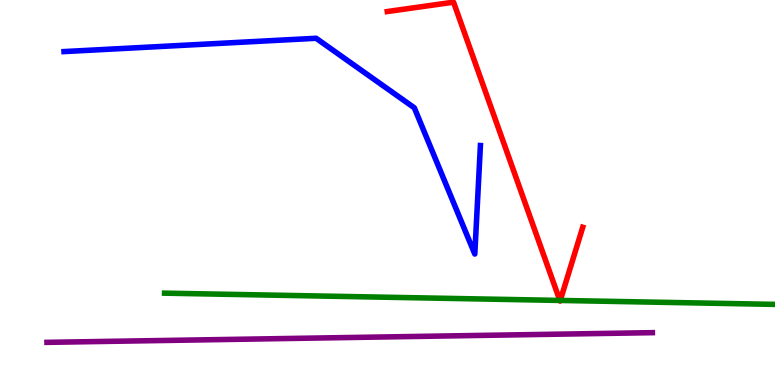[{'lines': ['blue', 'red'], 'intersections': []}, {'lines': ['green', 'red'], 'intersections': [{'x': 7.22, 'y': 2.2}, {'x': 7.23, 'y': 2.2}]}, {'lines': ['purple', 'red'], 'intersections': []}, {'lines': ['blue', 'green'], 'intersections': []}, {'lines': ['blue', 'purple'], 'intersections': []}, {'lines': ['green', 'purple'], 'intersections': []}]